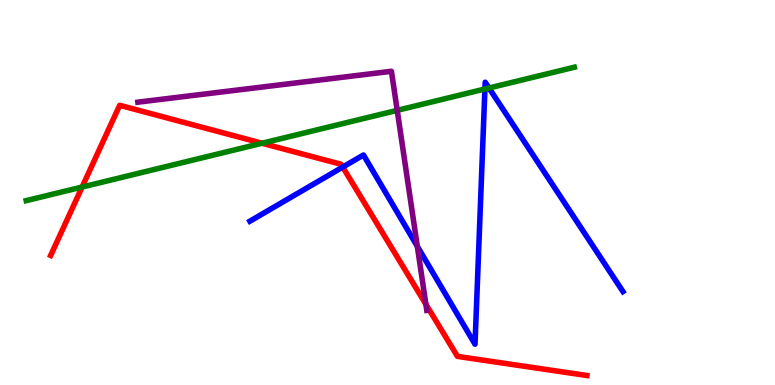[{'lines': ['blue', 'red'], 'intersections': [{'x': 4.42, 'y': 5.66}]}, {'lines': ['green', 'red'], 'intersections': [{'x': 1.06, 'y': 5.14}, {'x': 3.38, 'y': 6.28}]}, {'lines': ['purple', 'red'], 'intersections': [{'x': 5.5, 'y': 2.1}]}, {'lines': ['blue', 'green'], 'intersections': [{'x': 6.26, 'y': 7.69}, {'x': 6.31, 'y': 7.71}]}, {'lines': ['blue', 'purple'], 'intersections': [{'x': 5.38, 'y': 3.6}]}, {'lines': ['green', 'purple'], 'intersections': [{'x': 5.13, 'y': 7.13}]}]